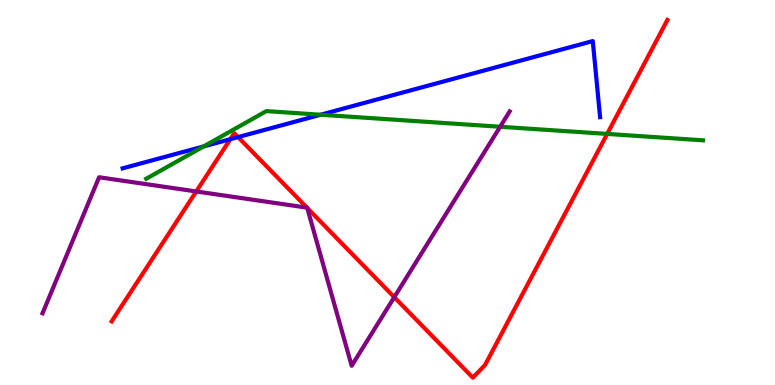[{'lines': ['blue', 'red'], 'intersections': [{'x': 2.97, 'y': 6.38}, {'x': 3.07, 'y': 6.44}]}, {'lines': ['green', 'red'], 'intersections': [{'x': 7.83, 'y': 6.52}]}, {'lines': ['purple', 'red'], 'intersections': [{'x': 2.53, 'y': 5.03}, {'x': 3.96, 'y': 4.61}, {'x': 3.96, 'y': 4.6}, {'x': 5.09, 'y': 2.28}]}, {'lines': ['blue', 'green'], 'intersections': [{'x': 2.63, 'y': 6.2}, {'x': 4.14, 'y': 7.02}]}, {'lines': ['blue', 'purple'], 'intersections': []}, {'lines': ['green', 'purple'], 'intersections': [{'x': 6.45, 'y': 6.71}]}]